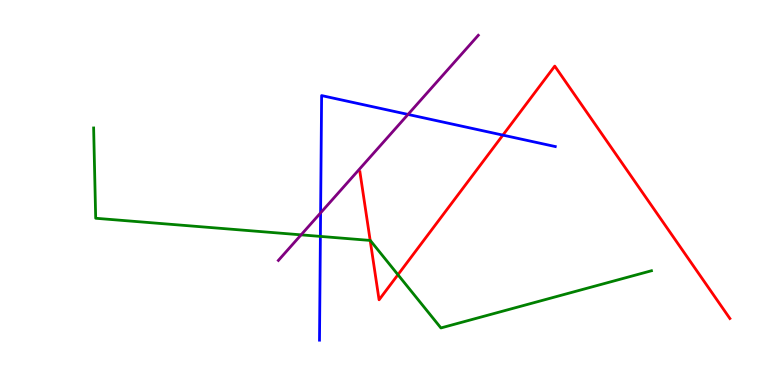[{'lines': ['blue', 'red'], 'intersections': [{'x': 6.49, 'y': 6.49}]}, {'lines': ['green', 'red'], 'intersections': [{'x': 4.78, 'y': 3.76}, {'x': 5.13, 'y': 2.86}]}, {'lines': ['purple', 'red'], 'intersections': []}, {'lines': ['blue', 'green'], 'intersections': [{'x': 4.13, 'y': 3.86}]}, {'lines': ['blue', 'purple'], 'intersections': [{'x': 4.14, 'y': 4.47}, {'x': 5.26, 'y': 7.03}]}, {'lines': ['green', 'purple'], 'intersections': [{'x': 3.89, 'y': 3.9}]}]